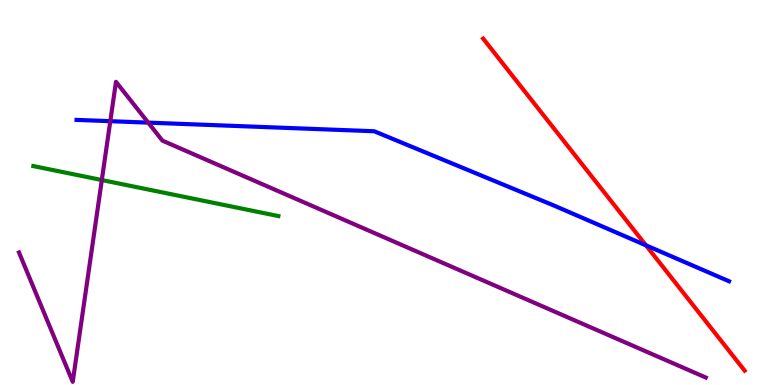[{'lines': ['blue', 'red'], 'intersections': [{'x': 8.33, 'y': 3.63}]}, {'lines': ['green', 'red'], 'intersections': []}, {'lines': ['purple', 'red'], 'intersections': []}, {'lines': ['blue', 'green'], 'intersections': []}, {'lines': ['blue', 'purple'], 'intersections': [{'x': 1.42, 'y': 6.85}, {'x': 1.91, 'y': 6.81}]}, {'lines': ['green', 'purple'], 'intersections': [{'x': 1.31, 'y': 5.32}]}]